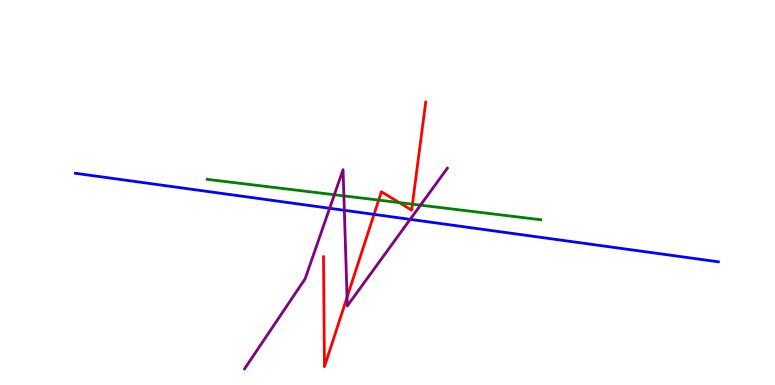[{'lines': ['blue', 'red'], 'intersections': [{'x': 4.83, 'y': 4.43}]}, {'lines': ['green', 'red'], 'intersections': [{'x': 4.89, 'y': 4.8}, {'x': 5.15, 'y': 4.74}, {'x': 5.32, 'y': 4.7}]}, {'lines': ['purple', 'red'], 'intersections': [{'x': 4.48, 'y': 2.28}]}, {'lines': ['blue', 'green'], 'intersections': []}, {'lines': ['blue', 'purple'], 'intersections': [{'x': 4.25, 'y': 4.59}, {'x': 4.44, 'y': 4.54}, {'x': 5.29, 'y': 4.3}]}, {'lines': ['green', 'purple'], 'intersections': [{'x': 4.31, 'y': 4.94}, {'x': 4.44, 'y': 4.91}, {'x': 5.43, 'y': 4.67}]}]